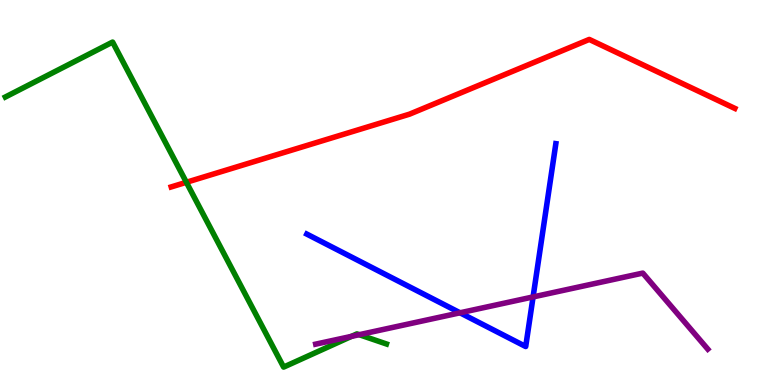[{'lines': ['blue', 'red'], 'intersections': []}, {'lines': ['green', 'red'], 'intersections': [{'x': 2.4, 'y': 5.27}]}, {'lines': ['purple', 'red'], 'intersections': []}, {'lines': ['blue', 'green'], 'intersections': []}, {'lines': ['blue', 'purple'], 'intersections': [{'x': 5.94, 'y': 1.88}, {'x': 6.88, 'y': 2.29}]}, {'lines': ['green', 'purple'], 'intersections': [{'x': 4.54, 'y': 1.26}, {'x': 4.64, 'y': 1.31}]}]